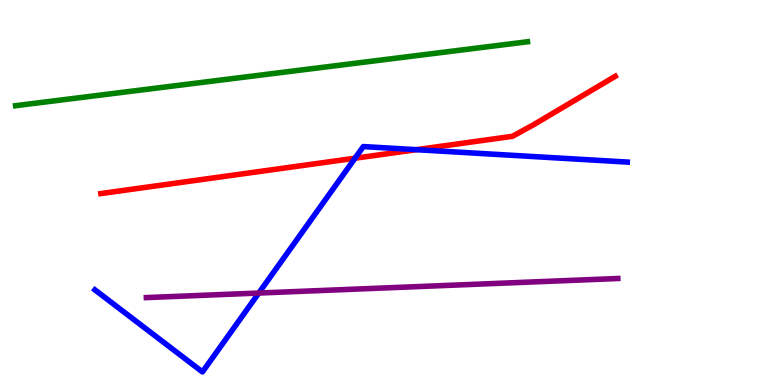[{'lines': ['blue', 'red'], 'intersections': [{'x': 4.58, 'y': 5.89}, {'x': 5.37, 'y': 6.11}]}, {'lines': ['green', 'red'], 'intersections': []}, {'lines': ['purple', 'red'], 'intersections': []}, {'lines': ['blue', 'green'], 'intersections': []}, {'lines': ['blue', 'purple'], 'intersections': [{'x': 3.34, 'y': 2.39}]}, {'lines': ['green', 'purple'], 'intersections': []}]